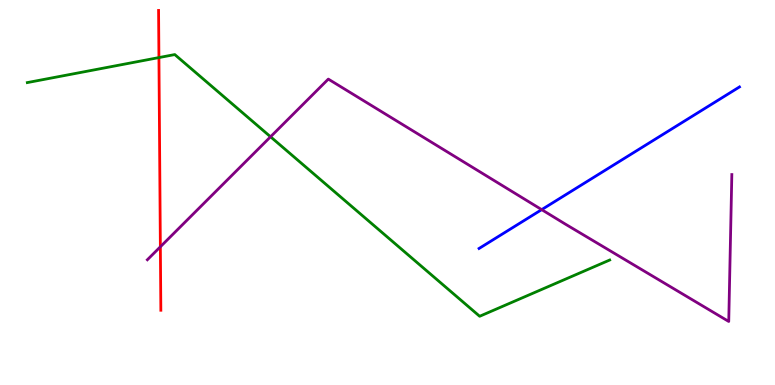[{'lines': ['blue', 'red'], 'intersections': []}, {'lines': ['green', 'red'], 'intersections': [{'x': 2.05, 'y': 8.5}]}, {'lines': ['purple', 'red'], 'intersections': [{'x': 2.07, 'y': 3.59}]}, {'lines': ['blue', 'green'], 'intersections': []}, {'lines': ['blue', 'purple'], 'intersections': [{'x': 6.99, 'y': 4.55}]}, {'lines': ['green', 'purple'], 'intersections': [{'x': 3.49, 'y': 6.45}]}]